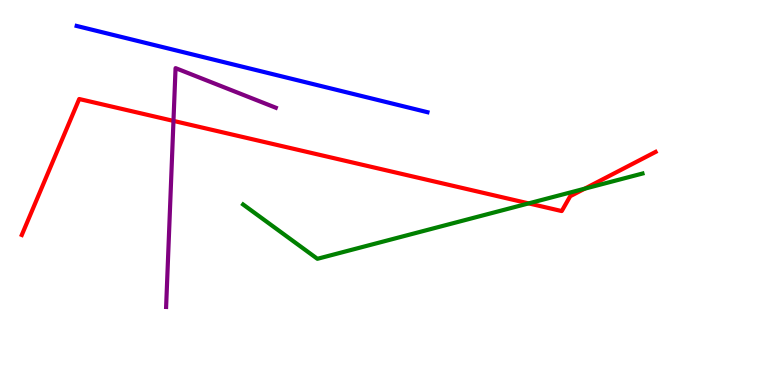[{'lines': ['blue', 'red'], 'intersections': []}, {'lines': ['green', 'red'], 'intersections': [{'x': 6.82, 'y': 4.72}, {'x': 7.54, 'y': 5.1}]}, {'lines': ['purple', 'red'], 'intersections': [{'x': 2.24, 'y': 6.86}]}, {'lines': ['blue', 'green'], 'intersections': []}, {'lines': ['blue', 'purple'], 'intersections': []}, {'lines': ['green', 'purple'], 'intersections': []}]